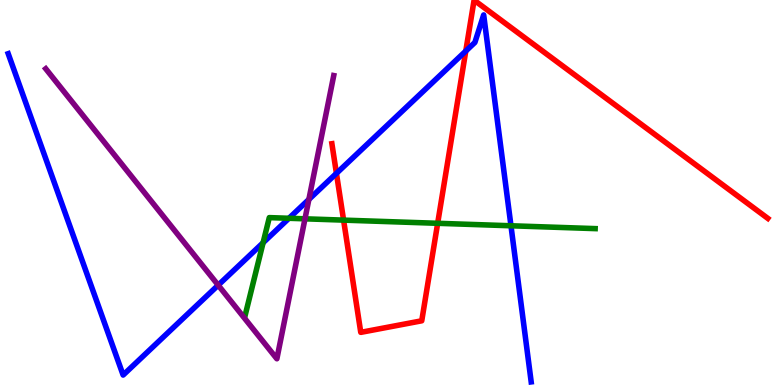[{'lines': ['blue', 'red'], 'intersections': [{'x': 4.34, 'y': 5.5}, {'x': 6.01, 'y': 8.67}]}, {'lines': ['green', 'red'], 'intersections': [{'x': 4.43, 'y': 4.28}, {'x': 5.65, 'y': 4.2}]}, {'lines': ['purple', 'red'], 'intersections': []}, {'lines': ['blue', 'green'], 'intersections': [{'x': 3.39, 'y': 3.7}, {'x': 3.73, 'y': 4.33}, {'x': 6.59, 'y': 4.14}]}, {'lines': ['blue', 'purple'], 'intersections': [{'x': 2.82, 'y': 2.59}, {'x': 3.99, 'y': 4.82}]}, {'lines': ['green', 'purple'], 'intersections': [{'x': 3.94, 'y': 4.32}]}]